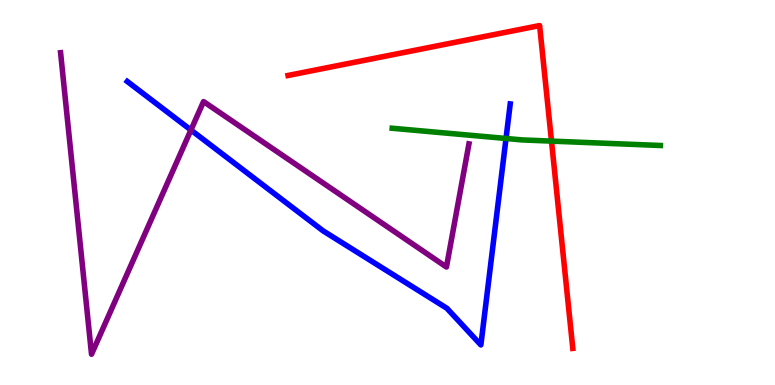[{'lines': ['blue', 'red'], 'intersections': []}, {'lines': ['green', 'red'], 'intersections': [{'x': 7.12, 'y': 6.33}]}, {'lines': ['purple', 'red'], 'intersections': []}, {'lines': ['blue', 'green'], 'intersections': [{'x': 6.53, 'y': 6.4}]}, {'lines': ['blue', 'purple'], 'intersections': [{'x': 2.46, 'y': 6.62}]}, {'lines': ['green', 'purple'], 'intersections': []}]